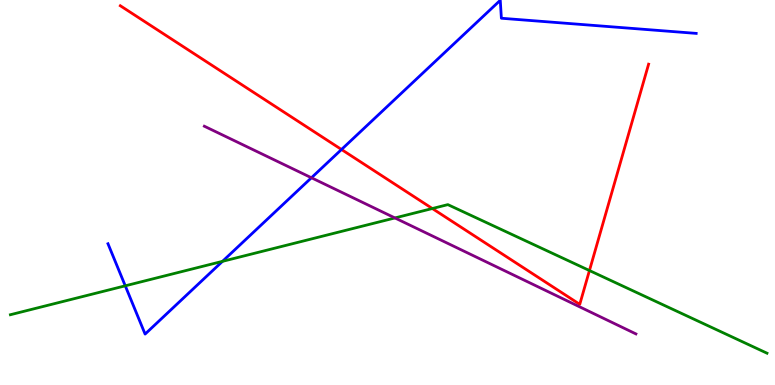[{'lines': ['blue', 'red'], 'intersections': [{'x': 4.41, 'y': 6.12}]}, {'lines': ['green', 'red'], 'intersections': [{'x': 5.58, 'y': 4.58}, {'x': 7.61, 'y': 2.97}]}, {'lines': ['purple', 'red'], 'intersections': []}, {'lines': ['blue', 'green'], 'intersections': [{'x': 1.62, 'y': 2.58}, {'x': 2.87, 'y': 3.21}]}, {'lines': ['blue', 'purple'], 'intersections': [{'x': 4.02, 'y': 5.38}]}, {'lines': ['green', 'purple'], 'intersections': [{'x': 5.1, 'y': 4.34}]}]